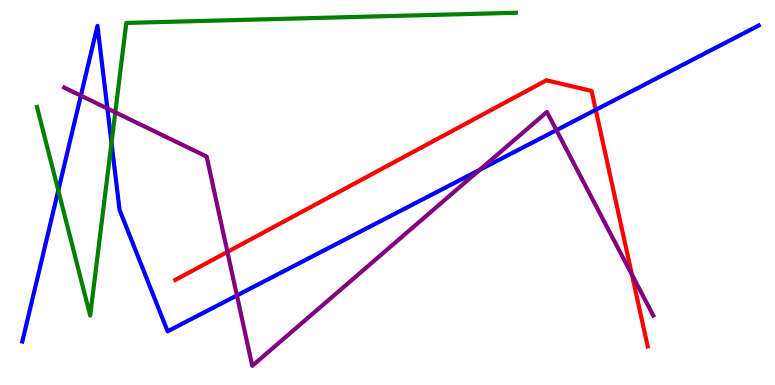[{'lines': ['blue', 'red'], 'intersections': [{'x': 7.69, 'y': 7.15}]}, {'lines': ['green', 'red'], 'intersections': []}, {'lines': ['purple', 'red'], 'intersections': [{'x': 2.93, 'y': 3.46}, {'x': 8.15, 'y': 2.86}]}, {'lines': ['blue', 'green'], 'intersections': [{'x': 0.752, 'y': 5.05}, {'x': 1.44, 'y': 6.29}]}, {'lines': ['blue', 'purple'], 'intersections': [{'x': 1.04, 'y': 7.52}, {'x': 1.39, 'y': 7.18}, {'x': 3.06, 'y': 2.33}, {'x': 6.19, 'y': 5.59}, {'x': 7.18, 'y': 6.62}]}, {'lines': ['green', 'purple'], 'intersections': [{'x': 1.49, 'y': 7.08}]}]